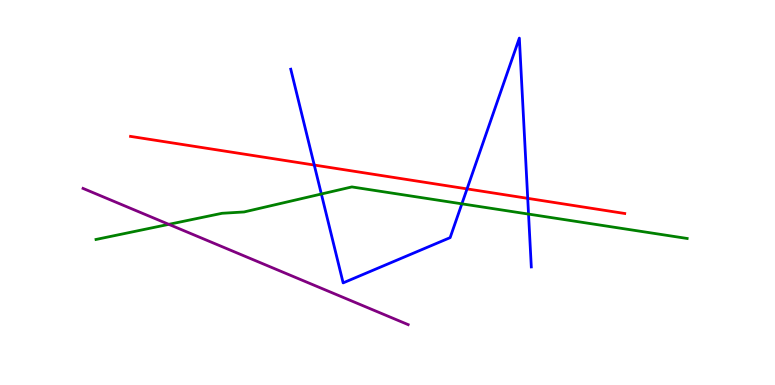[{'lines': ['blue', 'red'], 'intersections': [{'x': 4.05, 'y': 5.71}, {'x': 6.03, 'y': 5.09}, {'x': 6.81, 'y': 4.85}]}, {'lines': ['green', 'red'], 'intersections': []}, {'lines': ['purple', 'red'], 'intersections': []}, {'lines': ['blue', 'green'], 'intersections': [{'x': 4.15, 'y': 4.96}, {'x': 5.96, 'y': 4.71}, {'x': 6.82, 'y': 4.44}]}, {'lines': ['blue', 'purple'], 'intersections': []}, {'lines': ['green', 'purple'], 'intersections': [{'x': 2.18, 'y': 4.17}]}]